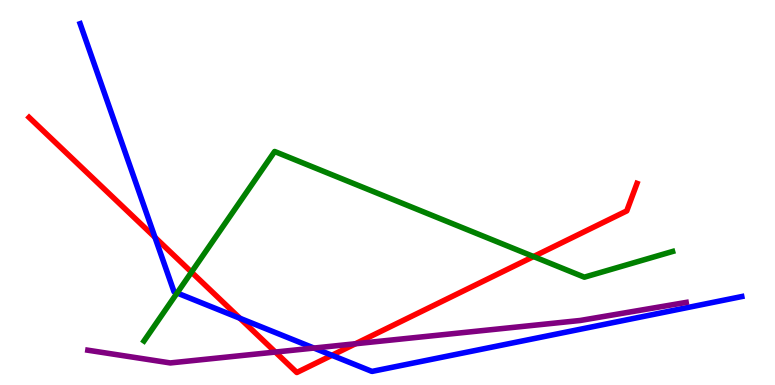[{'lines': ['blue', 'red'], 'intersections': [{'x': 2.0, 'y': 3.84}, {'x': 3.1, 'y': 1.73}, {'x': 4.28, 'y': 0.771}]}, {'lines': ['green', 'red'], 'intersections': [{'x': 2.47, 'y': 2.93}, {'x': 6.88, 'y': 3.34}]}, {'lines': ['purple', 'red'], 'intersections': [{'x': 3.55, 'y': 0.856}, {'x': 4.59, 'y': 1.07}]}, {'lines': ['blue', 'green'], 'intersections': [{'x': 2.29, 'y': 2.39}]}, {'lines': ['blue', 'purple'], 'intersections': [{'x': 4.05, 'y': 0.96}]}, {'lines': ['green', 'purple'], 'intersections': []}]